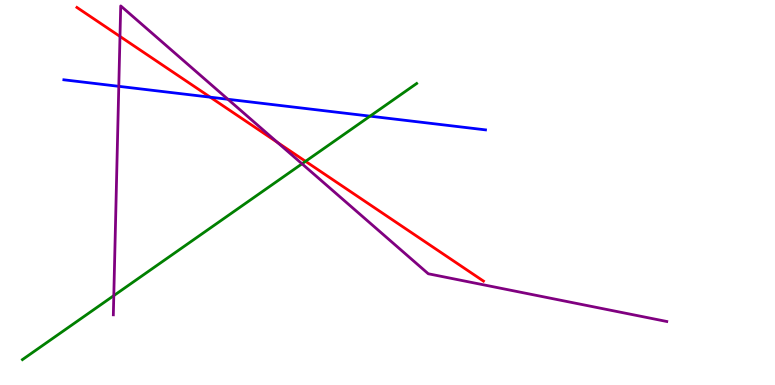[{'lines': ['blue', 'red'], 'intersections': [{'x': 2.71, 'y': 7.48}]}, {'lines': ['green', 'red'], 'intersections': [{'x': 3.94, 'y': 5.81}]}, {'lines': ['purple', 'red'], 'intersections': [{'x': 1.55, 'y': 9.05}, {'x': 3.58, 'y': 6.3}]}, {'lines': ['blue', 'green'], 'intersections': [{'x': 4.77, 'y': 6.98}]}, {'lines': ['blue', 'purple'], 'intersections': [{'x': 1.53, 'y': 7.76}, {'x': 2.94, 'y': 7.42}]}, {'lines': ['green', 'purple'], 'intersections': [{'x': 1.47, 'y': 2.32}, {'x': 3.9, 'y': 5.75}]}]